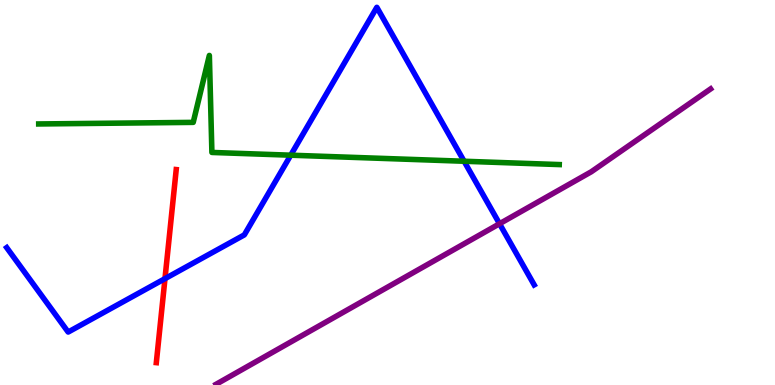[{'lines': ['blue', 'red'], 'intersections': [{'x': 2.13, 'y': 2.76}]}, {'lines': ['green', 'red'], 'intersections': []}, {'lines': ['purple', 'red'], 'intersections': []}, {'lines': ['blue', 'green'], 'intersections': [{'x': 3.75, 'y': 5.97}, {'x': 5.99, 'y': 5.81}]}, {'lines': ['blue', 'purple'], 'intersections': [{'x': 6.45, 'y': 4.19}]}, {'lines': ['green', 'purple'], 'intersections': []}]